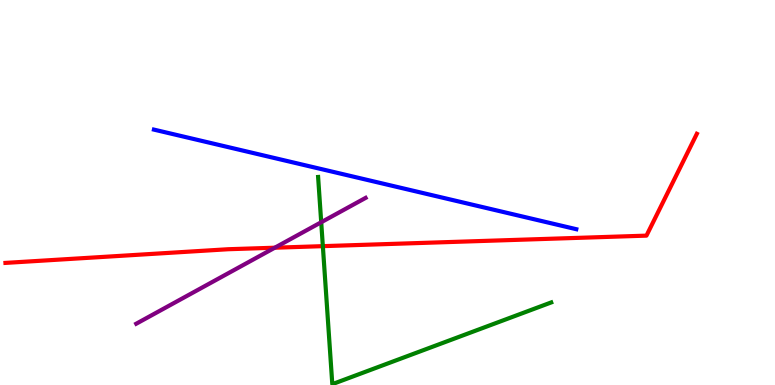[{'lines': ['blue', 'red'], 'intersections': []}, {'lines': ['green', 'red'], 'intersections': [{'x': 4.17, 'y': 3.61}]}, {'lines': ['purple', 'red'], 'intersections': [{'x': 3.55, 'y': 3.57}]}, {'lines': ['blue', 'green'], 'intersections': []}, {'lines': ['blue', 'purple'], 'intersections': []}, {'lines': ['green', 'purple'], 'intersections': [{'x': 4.14, 'y': 4.23}]}]